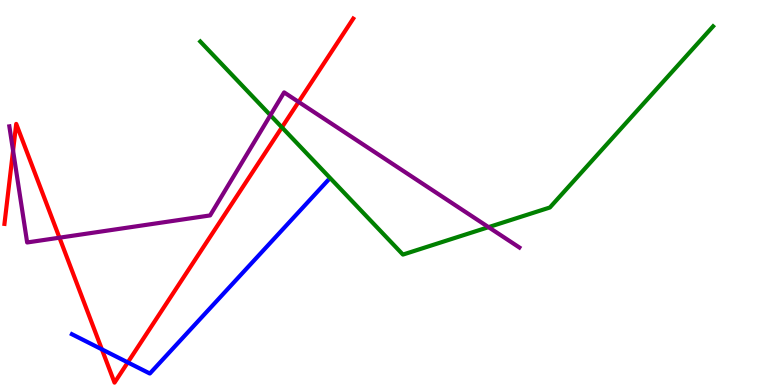[{'lines': ['blue', 'red'], 'intersections': [{'x': 1.31, 'y': 0.926}, {'x': 1.65, 'y': 0.587}]}, {'lines': ['green', 'red'], 'intersections': [{'x': 3.64, 'y': 6.69}]}, {'lines': ['purple', 'red'], 'intersections': [{'x': 0.169, 'y': 6.09}, {'x': 0.767, 'y': 3.83}, {'x': 3.85, 'y': 7.35}]}, {'lines': ['blue', 'green'], 'intersections': []}, {'lines': ['blue', 'purple'], 'intersections': []}, {'lines': ['green', 'purple'], 'intersections': [{'x': 3.49, 'y': 7.01}, {'x': 6.3, 'y': 4.1}]}]